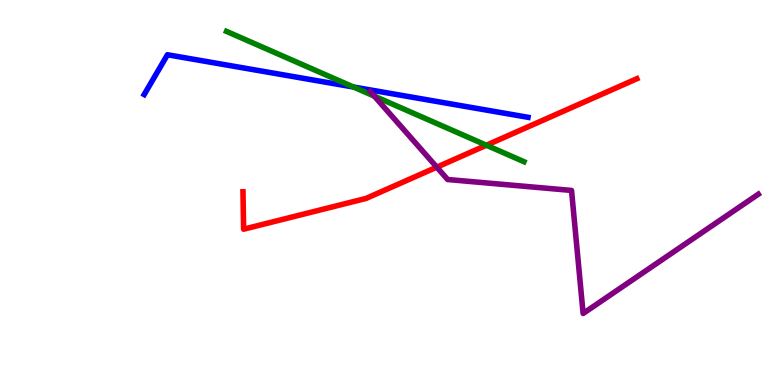[{'lines': ['blue', 'red'], 'intersections': []}, {'lines': ['green', 'red'], 'intersections': [{'x': 6.28, 'y': 6.23}]}, {'lines': ['purple', 'red'], 'intersections': [{'x': 5.64, 'y': 5.66}]}, {'lines': ['blue', 'green'], 'intersections': [{'x': 4.56, 'y': 7.74}]}, {'lines': ['blue', 'purple'], 'intersections': []}, {'lines': ['green', 'purple'], 'intersections': [{'x': 4.83, 'y': 7.5}]}]